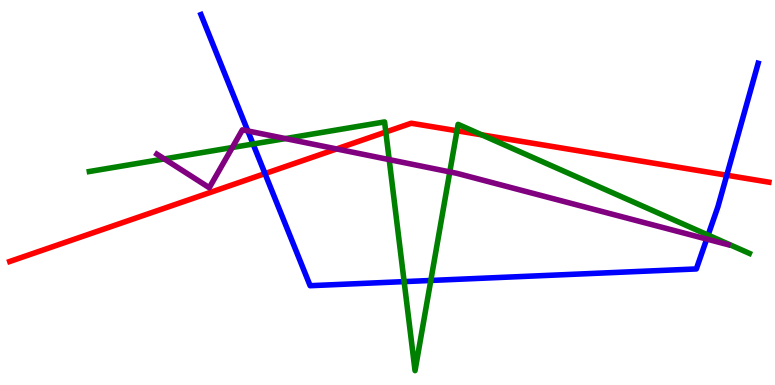[{'lines': ['blue', 'red'], 'intersections': [{'x': 3.42, 'y': 5.49}, {'x': 9.38, 'y': 5.45}]}, {'lines': ['green', 'red'], 'intersections': [{'x': 4.98, 'y': 6.57}, {'x': 5.9, 'y': 6.6}, {'x': 6.22, 'y': 6.5}]}, {'lines': ['purple', 'red'], 'intersections': [{'x': 4.34, 'y': 6.13}]}, {'lines': ['blue', 'green'], 'intersections': [{'x': 3.27, 'y': 6.26}, {'x': 5.21, 'y': 2.69}, {'x': 5.56, 'y': 2.72}, {'x': 9.14, 'y': 3.89}]}, {'lines': ['blue', 'purple'], 'intersections': [{'x': 3.2, 'y': 6.6}, {'x': 9.12, 'y': 3.79}]}, {'lines': ['green', 'purple'], 'intersections': [{'x': 2.12, 'y': 5.87}, {'x': 3.0, 'y': 6.17}, {'x': 3.68, 'y': 6.4}, {'x': 5.02, 'y': 5.85}, {'x': 5.8, 'y': 5.54}]}]